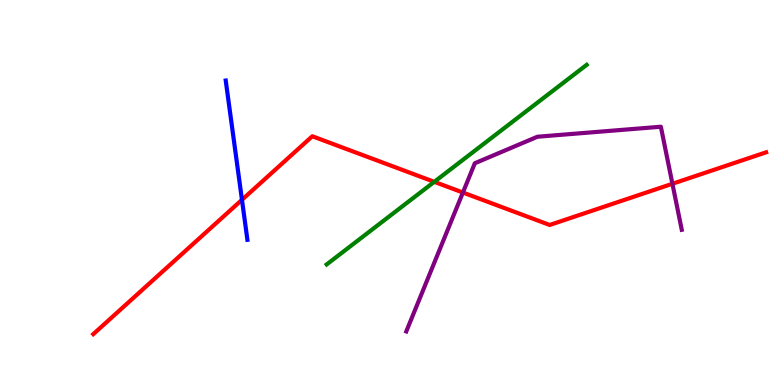[{'lines': ['blue', 'red'], 'intersections': [{'x': 3.12, 'y': 4.81}]}, {'lines': ['green', 'red'], 'intersections': [{'x': 5.6, 'y': 5.28}]}, {'lines': ['purple', 'red'], 'intersections': [{'x': 5.97, 'y': 5.0}, {'x': 8.68, 'y': 5.23}]}, {'lines': ['blue', 'green'], 'intersections': []}, {'lines': ['blue', 'purple'], 'intersections': []}, {'lines': ['green', 'purple'], 'intersections': []}]